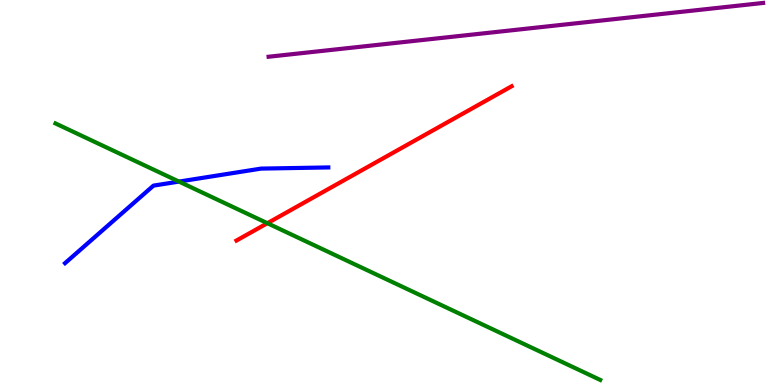[{'lines': ['blue', 'red'], 'intersections': []}, {'lines': ['green', 'red'], 'intersections': [{'x': 3.45, 'y': 4.2}]}, {'lines': ['purple', 'red'], 'intersections': []}, {'lines': ['blue', 'green'], 'intersections': [{'x': 2.31, 'y': 5.28}]}, {'lines': ['blue', 'purple'], 'intersections': []}, {'lines': ['green', 'purple'], 'intersections': []}]